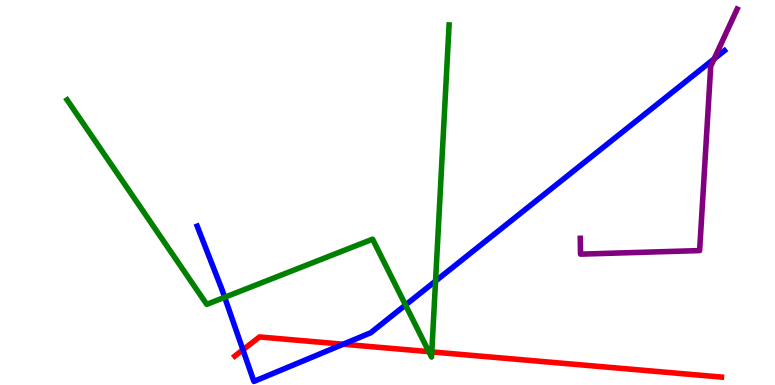[{'lines': ['blue', 'red'], 'intersections': [{'x': 3.13, 'y': 0.914}, {'x': 4.43, 'y': 1.06}]}, {'lines': ['green', 'red'], 'intersections': [{'x': 5.53, 'y': 0.866}, {'x': 5.57, 'y': 0.859}]}, {'lines': ['purple', 'red'], 'intersections': []}, {'lines': ['blue', 'green'], 'intersections': [{'x': 2.9, 'y': 2.28}, {'x': 5.23, 'y': 2.08}, {'x': 5.62, 'y': 2.7}]}, {'lines': ['blue', 'purple'], 'intersections': [{'x': 9.21, 'y': 8.47}]}, {'lines': ['green', 'purple'], 'intersections': []}]